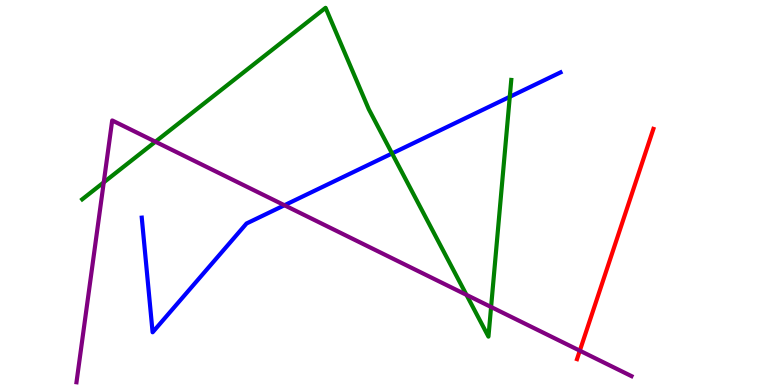[{'lines': ['blue', 'red'], 'intersections': []}, {'lines': ['green', 'red'], 'intersections': []}, {'lines': ['purple', 'red'], 'intersections': [{'x': 7.48, 'y': 0.891}]}, {'lines': ['blue', 'green'], 'intersections': [{'x': 5.06, 'y': 6.01}, {'x': 6.58, 'y': 7.49}]}, {'lines': ['blue', 'purple'], 'intersections': [{'x': 3.67, 'y': 4.67}]}, {'lines': ['green', 'purple'], 'intersections': [{'x': 1.34, 'y': 5.26}, {'x': 2.01, 'y': 6.32}, {'x': 6.02, 'y': 2.34}, {'x': 6.34, 'y': 2.03}]}]